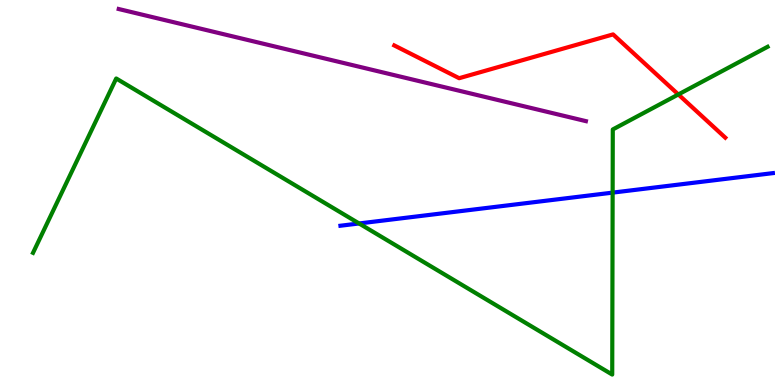[{'lines': ['blue', 'red'], 'intersections': []}, {'lines': ['green', 'red'], 'intersections': [{'x': 8.75, 'y': 7.55}]}, {'lines': ['purple', 'red'], 'intersections': []}, {'lines': ['blue', 'green'], 'intersections': [{'x': 4.63, 'y': 4.2}, {'x': 7.91, 'y': 5.0}]}, {'lines': ['blue', 'purple'], 'intersections': []}, {'lines': ['green', 'purple'], 'intersections': []}]